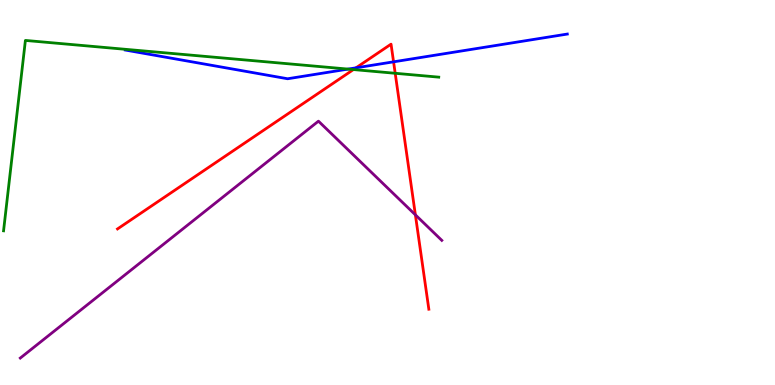[{'lines': ['blue', 'red'], 'intersections': [{'x': 4.59, 'y': 8.24}, {'x': 5.08, 'y': 8.39}]}, {'lines': ['green', 'red'], 'intersections': [{'x': 4.56, 'y': 8.19}, {'x': 5.1, 'y': 8.1}]}, {'lines': ['purple', 'red'], 'intersections': [{'x': 5.36, 'y': 4.42}]}, {'lines': ['blue', 'green'], 'intersections': [{'x': 4.49, 'y': 8.21}]}, {'lines': ['blue', 'purple'], 'intersections': []}, {'lines': ['green', 'purple'], 'intersections': []}]